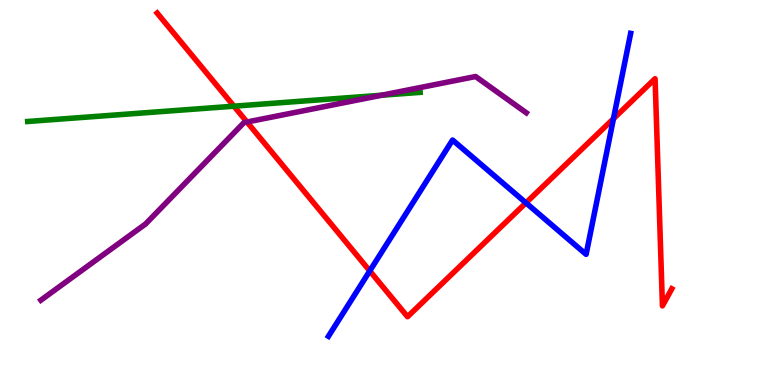[{'lines': ['blue', 'red'], 'intersections': [{'x': 4.77, 'y': 2.96}, {'x': 6.79, 'y': 4.73}, {'x': 7.92, 'y': 6.92}]}, {'lines': ['green', 'red'], 'intersections': [{'x': 3.02, 'y': 7.24}]}, {'lines': ['purple', 'red'], 'intersections': [{'x': 3.19, 'y': 6.83}]}, {'lines': ['blue', 'green'], 'intersections': []}, {'lines': ['blue', 'purple'], 'intersections': []}, {'lines': ['green', 'purple'], 'intersections': [{'x': 4.92, 'y': 7.53}]}]